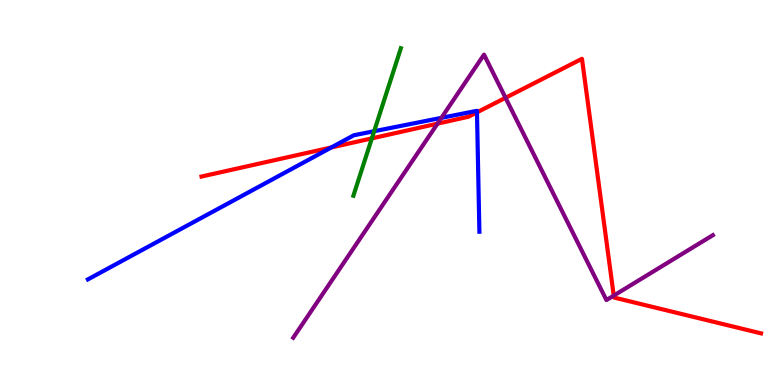[{'lines': ['blue', 'red'], 'intersections': [{'x': 4.28, 'y': 6.17}, {'x': 6.15, 'y': 7.08}]}, {'lines': ['green', 'red'], 'intersections': [{'x': 4.8, 'y': 6.41}]}, {'lines': ['purple', 'red'], 'intersections': [{'x': 5.65, 'y': 6.79}, {'x': 6.52, 'y': 7.46}, {'x': 7.92, 'y': 2.32}]}, {'lines': ['blue', 'green'], 'intersections': [{'x': 4.83, 'y': 6.59}]}, {'lines': ['blue', 'purple'], 'intersections': [{'x': 5.7, 'y': 6.94}]}, {'lines': ['green', 'purple'], 'intersections': []}]